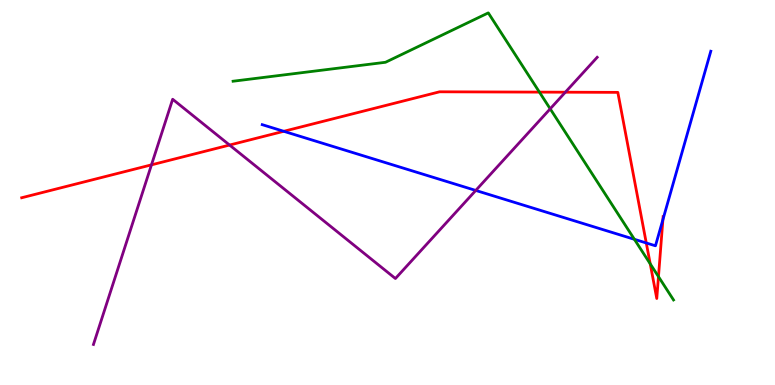[{'lines': ['blue', 'red'], 'intersections': [{'x': 3.66, 'y': 6.59}, {'x': 8.34, 'y': 3.69}, {'x': 8.55, 'y': 4.29}]}, {'lines': ['green', 'red'], 'intersections': [{'x': 6.96, 'y': 7.61}, {'x': 8.39, 'y': 3.15}, {'x': 8.5, 'y': 2.81}]}, {'lines': ['purple', 'red'], 'intersections': [{'x': 1.95, 'y': 5.72}, {'x': 2.96, 'y': 6.23}, {'x': 7.29, 'y': 7.61}]}, {'lines': ['blue', 'green'], 'intersections': [{'x': 8.19, 'y': 3.78}]}, {'lines': ['blue', 'purple'], 'intersections': [{'x': 6.14, 'y': 5.05}]}, {'lines': ['green', 'purple'], 'intersections': [{'x': 7.1, 'y': 7.17}]}]